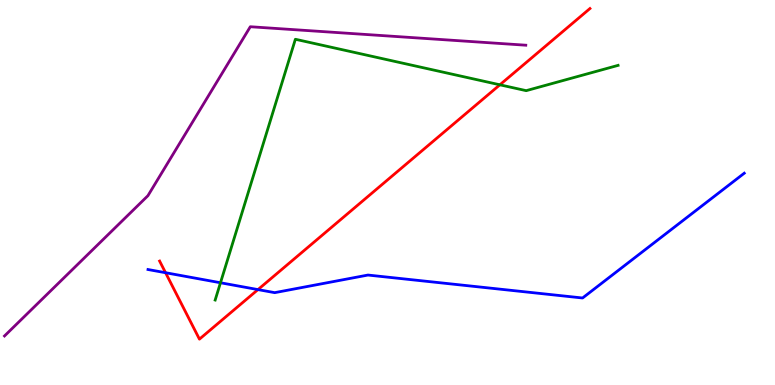[{'lines': ['blue', 'red'], 'intersections': [{'x': 2.14, 'y': 2.92}, {'x': 3.33, 'y': 2.48}]}, {'lines': ['green', 'red'], 'intersections': [{'x': 6.45, 'y': 7.8}]}, {'lines': ['purple', 'red'], 'intersections': []}, {'lines': ['blue', 'green'], 'intersections': [{'x': 2.85, 'y': 2.66}]}, {'lines': ['blue', 'purple'], 'intersections': []}, {'lines': ['green', 'purple'], 'intersections': []}]